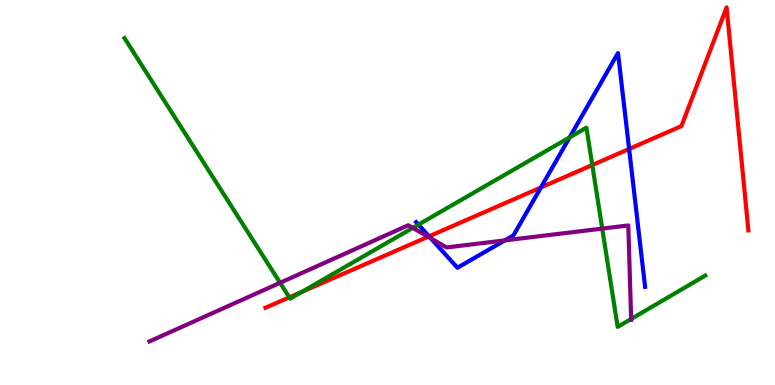[{'lines': ['blue', 'red'], 'intersections': [{'x': 5.54, 'y': 3.86}, {'x': 6.98, 'y': 5.13}, {'x': 8.12, 'y': 6.13}]}, {'lines': ['green', 'red'], 'intersections': [{'x': 3.73, 'y': 2.28}, {'x': 3.9, 'y': 2.42}, {'x': 7.64, 'y': 5.71}]}, {'lines': ['purple', 'red'], 'intersections': [{'x': 5.52, 'y': 3.85}]}, {'lines': ['blue', 'green'], 'intersections': [{'x': 5.4, 'y': 4.17}, {'x': 7.35, 'y': 6.43}]}, {'lines': ['blue', 'purple'], 'intersections': [{'x': 5.56, 'y': 3.81}, {'x': 6.51, 'y': 3.76}]}, {'lines': ['green', 'purple'], 'intersections': [{'x': 3.61, 'y': 2.65}, {'x': 5.33, 'y': 4.08}, {'x': 7.77, 'y': 4.06}, {'x': 8.14, 'y': 1.71}]}]